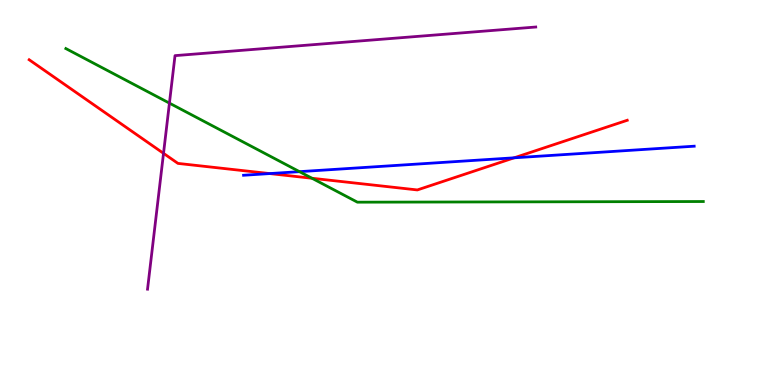[{'lines': ['blue', 'red'], 'intersections': [{'x': 3.48, 'y': 5.49}, {'x': 6.63, 'y': 5.9}]}, {'lines': ['green', 'red'], 'intersections': [{'x': 4.03, 'y': 5.37}]}, {'lines': ['purple', 'red'], 'intersections': [{'x': 2.11, 'y': 6.02}]}, {'lines': ['blue', 'green'], 'intersections': [{'x': 3.86, 'y': 5.54}]}, {'lines': ['blue', 'purple'], 'intersections': []}, {'lines': ['green', 'purple'], 'intersections': [{'x': 2.19, 'y': 7.32}]}]